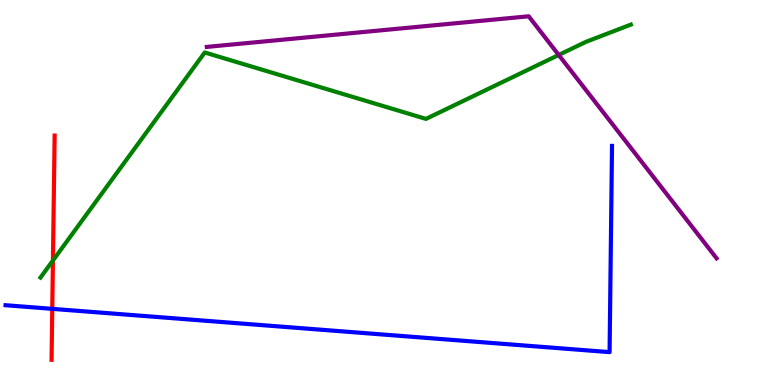[{'lines': ['blue', 'red'], 'intersections': [{'x': 0.674, 'y': 1.98}]}, {'lines': ['green', 'red'], 'intersections': [{'x': 0.683, 'y': 3.23}]}, {'lines': ['purple', 'red'], 'intersections': []}, {'lines': ['blue', 'green'], 'intersections': []}, {'lines': ['blue', 'purple'], 'intersections': []}, {'lines': ['green', 'purple'], 'intersections': [{'x': 7.21, 'y': 8.57}]}]